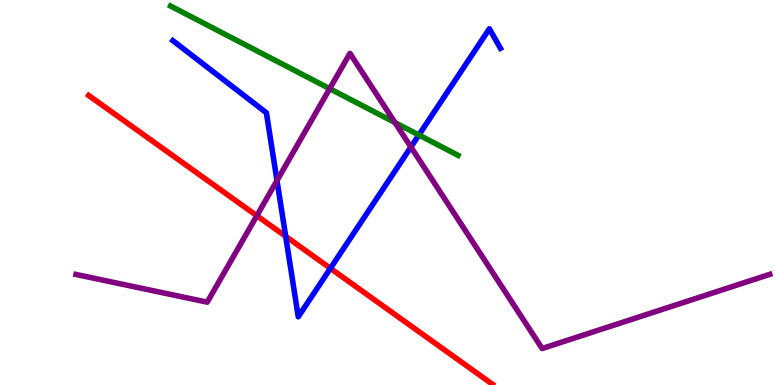[{'lines': ['blue', 'red'], 'intersections': [{'x': 3.69, 'y': 3.86}, {'x': 4.26, 'y': 3.03}]}, {'lines': ['green', 'red'], 'intersections': []}, {'lines': ['purple', 'red'], 'intersections': [{'x': 3.31, 'y': 4.4}]}, {'lines': ['blue', 'green'], 'intersections': [{'x': 5.4, 'y': 6.49}]}, {'lines': ['blue', 'purple'], 'intersections': [{'x': 3.57, 'y': 5.31}, {'x': 5.3, 'y': 6.18}]}, {'lines': ['green', 'purple'], 'intersections': [{'x': 4.25, 'y': 7.7}, {'x': 5.1, 'y': 6.82}]}]